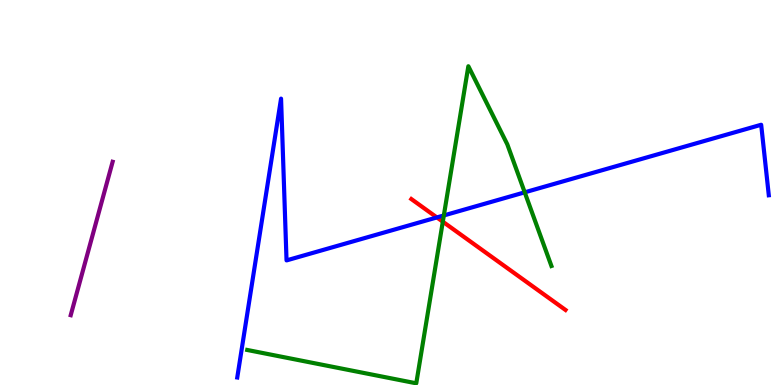[{'lines': ['blue', 'red'], 'intersections': [{'x': 5.64, 'y': 4.35}]}, {'lines': ['green', 'red'], 'intersections': [{'x': 5.71, 'y': 4.24}]}, {'lines': ['purple', 'red'], 'intersections': []}, {'lines': ['blue', 'green'], 'intersections': [{'x': 5.73, 'y': 4.4}, {'x': 6.77, 'y': 5.0}]}, {'lines': ['blue', 'purple'], 'intersections': []}, {'lines': ['green', 'purple'], 'intersections': []}]